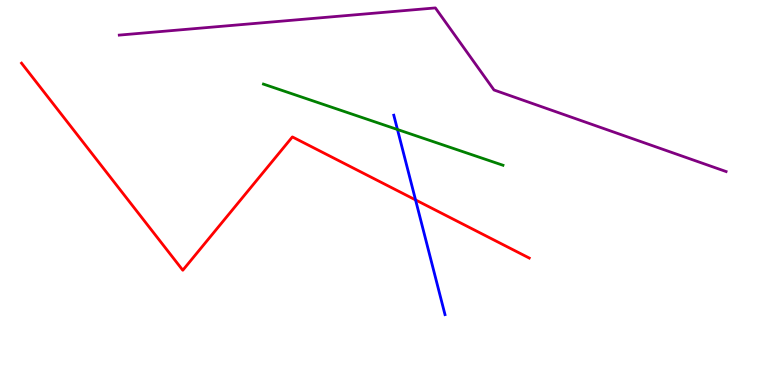[{'lines': ['blue', 'red'], 'intersections': [{'x': 5.36, 'y': 4.81}]}, {'lines': ['green', 'red'], 'intersections': []}, {'lines': ['purple', 'red'], 'intersections': []}, {'lines': ['blue', 'green'], 'intersections': [{'x': 5.13, 'y': 6.64}]}, {'lines': ['blue', 'purple'], 'intersections': []}, {'lines': ['green', 'purple'], 'intersections': []}]